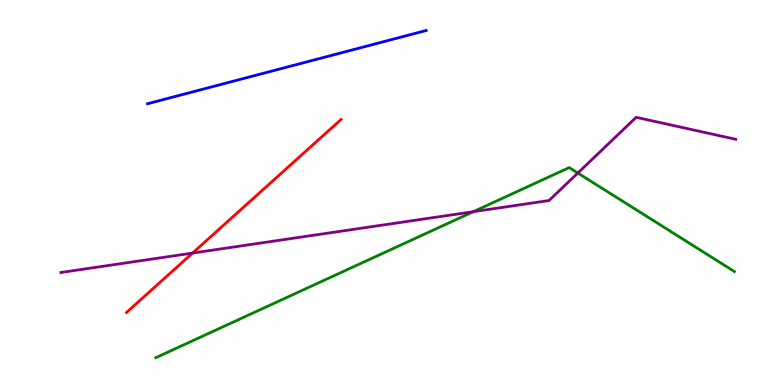[{'lines': ['blue', 'red'], 'intersections': []}, {'lines': ['green', 'red'], 'intersections': []}, {'lines': ['purple', 'red'], 'intersections': [{'x': 2.48, 'y': 3.43}]}, {'lines': ['blue', 'green'], 'intersections': []}, {'lines': ['blue', 'purple'], 'intersections': []}, {'lines': ['green', 'purple'], 'intersections': [{'x': 6.11, 'y': 4.5}, {'x': 7.46, 'y': 5.51}]}]